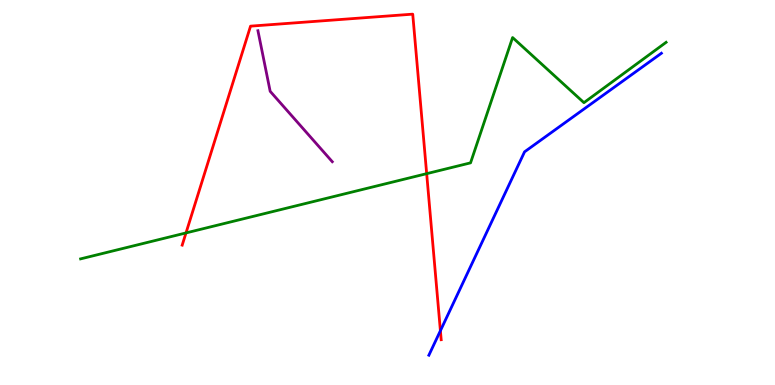[{'lines': ['blue', 'red'], 'intersections': [{'x': 5.68, 'y': 1.41}]}, {'lines': ['green', 'red'], 'intersections': [{'x': 2.4, 'y': 3.95}, {'x': 5.51, 'y': 5.49}]}, {'lines': ['purple', 'red'], 'intersections': []}, {'lines': ['blue', 'green'], 'intersections': []}, {'lines': ['blue', 'purple'], 'intersections': []}, {'lines': ['green', 'purple'], 'intersections': []}]